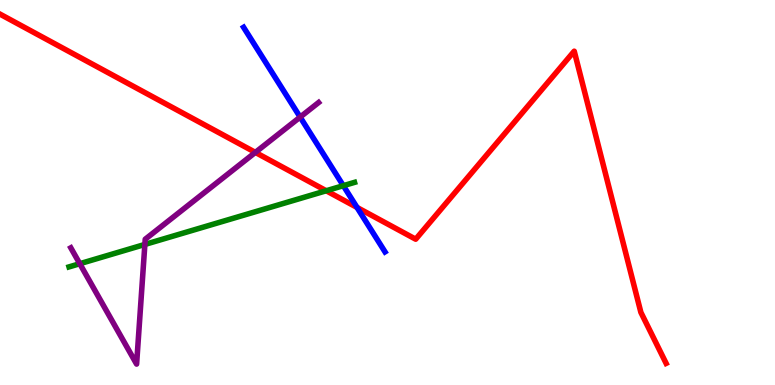[{'lines': ['blue', 'red'], 'intersections': [{'x': 4.61, 'y': 4.61}]}, {'lines': ['green', 'red'], 'intersections': [{'x': 4.21, 'y': 5.05}]}, {'lines': ['purple', 'red'], 'intersections': [{'x': 3.3, 'y': 6.04}]}, {'lines': ['blue', 'green'], 'intersections': [{'x': 4.43, 'y': 5.18}]}, {'lines': ['blue', 'purple'], 'intersections': [{'x': 3.87, 'y': 6.96}]}, {'lines': ['green', 'purple'], 'intersections': [{'x': 1.03, 'y': 3.15}, {'x': 1.87, 'y': 3.65}]}]